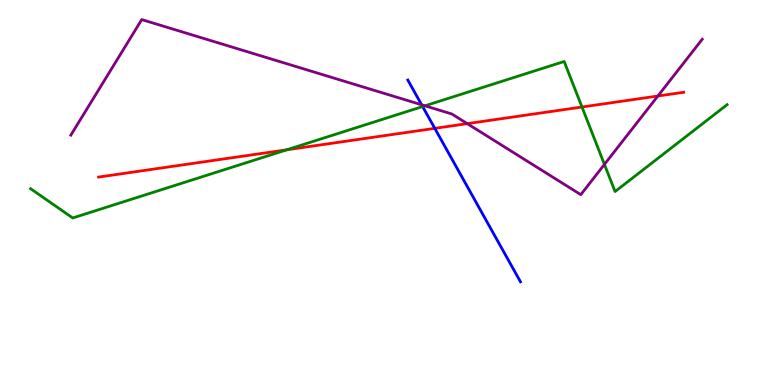[{'lines': ['blue', 'red'], 'intersections': [{'x': 5.61, 'y': 6.67}]}, {'lines': ['green', 'red'], 'intersections': [{'x': 3.7, 'y': 6.11}, {'x': 7.51, 'y': 7.22}]}, {'lines': ['purple', 'red'], 'intersections': [{'x': 6.03, 'y': 6.79}, {'x': 8.49, 'y': 7.51}]}, {'lines': ['blue', 'green'], 'intersections': [{'x': 5.45, 'y': 7.23}]}, {'lines': ['blue', 'purple'], 'intersections': [{'x': 5.44, 'y': 7.28}]}, {'lines': ['green', 'purple'], 'intersections': [{'x': 5.48, 'y': 7.25}, {'x': 7.8, 'y': 5.73}]}]